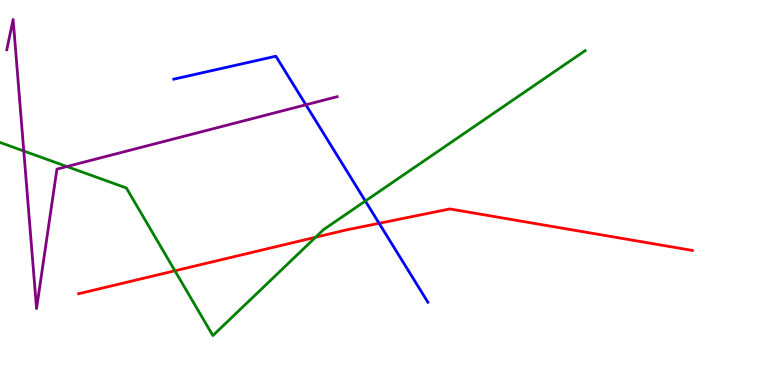[{'lines': ['blue', 'red'], 'intersections': [{'x': 4.89, 'y': 4.2}]}, {'lines': ['green', 'red'], 'intersections': [{'x': 2.26, 'y': 2.97}, {'x': 4.07, 'y': 3.84}]}, {'lines': ['purple', 'red'], 'intersections': []}, {'lines': ['blue', 'green'], 'intersections': [{'x': 4.71, 'y': 4.78}]}, {'lines': ['blue', 'purple'], 'intersections': [{'x': 3.95, 'y': 7.28}]}, {'lines': ['green', 'purple'], 'intersections': [{'x': 0.307, 'y': 6.08}, {'x': 0.863, 'y': 5.67}]}]